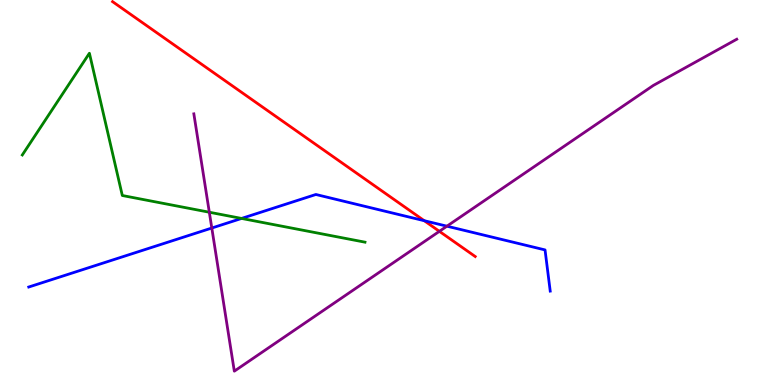[{'lines': ['blue', 'red'], 'intersections': [{'x': 5.47, 'y': 4.27}]}, {'lines': ['green', 'red'], 'intersections': []}, {'lines': ['purple', 'red'], 'intersections': [{'x': 5.67, 'y': 3.99}]}, {'lines': ['blue', 'green'], 'intersections': [{'x': 3.12, 'y': 4.33}]}, {'lines': ['blue', 'purple'], 'intersections': [{'x': 2.73, 'y': 4.08}, {'x': 5.77, 'y': 4.13}]}, {'lines': ['green', 'purple'], 'intersections': [{'x': 2.7, 'y': 4.49}]}]